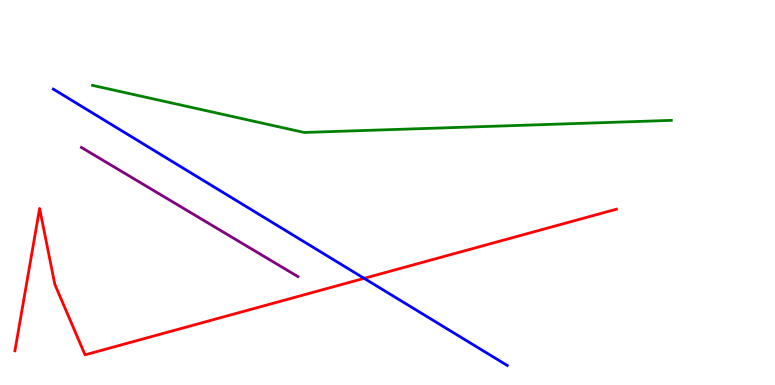[{'lines': ['blue', 'red'], 'intersections': [{'x': 4.7, 'y': 2.77}]}, {'lines': ['green', 'red'], 'intersections': []}, {'lines': ['purple', 'red'], 'intersections': []}, {'lines': ['blue', 'green'], 'intersections': []}, {'lines': ['blue', 'purple'], 'intersections': []}, {'lines': ['green', 'purple'], 'intersections': []}]